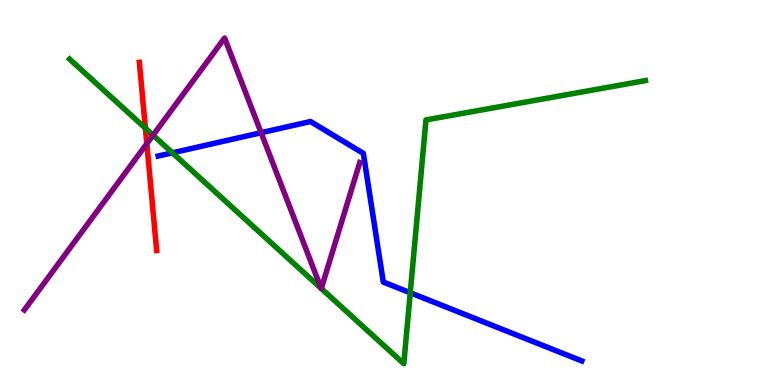[{'lines': ['blue', 'red'], 'intersections': []}, {'lines': ['green', 'red'], 'intersections': [{'x': 1.88, 'y': 6.67}]}, {'lines': ['purple', 'red'], 'intersections': [{'x': 1.89, 'y': 6.27}]}, {'lines': ['blue', 'green'], 'intersections': [{'x': 2.22, 'y': 6.03}, {'x': 5.29, 'y': 2.4}]}, {'lines': ['blue', 'purple'], 'intersections': [{'x': 3.37, 'y': 6.55}]}, {'lines': ['green', 'purple'], 'intersections': [{'x': 1.97, 'y': 6.49}, {'x': 4.14, 'y': 2.51}, {'x': 4.15, 'y': 2.51}]}]